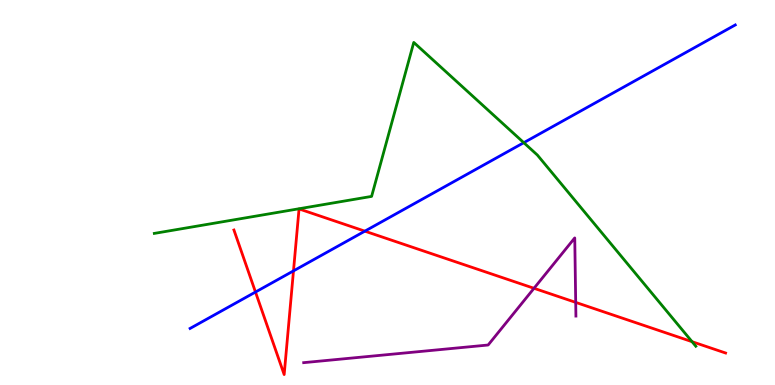[{'lines': ['blue', 'red'], 'intersections': [{'x': 3.3, 'y': 2.41}, {'x': 3.79, 'y': 2.96}, {'x': 4.71, 'y': 4.0}]}, {'lines': ['green', 'red'], 'intersections': [{'x': 8.93, 'y': 1.13}]}, {'lines': ['purple', 'red'], 'intersections': [{'x': 6.89, 'y': 2.51}, {'x': 7.43, 'y': 2.15}]}, {'lines': ['blue', 'green'], 'intersections': [{'x': 6.76, 'y': 6.29}]}, {'lines': ['blue', 'purple'], 'intersections': []}, {'lines': ['green', 'purple'], 'intersections': []}]